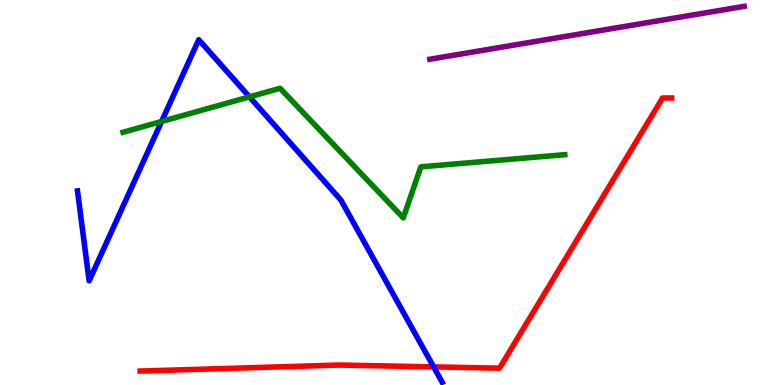[{'lines': ['blue', 'red'], 'intersections': [{'x': 5.6, 'y': 0.471}]}, {'lines': ['green', 'red'], 'intersections': []}, {'lines': ['purple', 'red'], 'intersections': []}, {'lines': ['blue', 'green'], 'intersections': [{'x': 2.09, 'y': 6.85}, {'x': 3.22, 'y': 7.48}]}, {'lines': ['blue', 'purple'], 'intersections': []}, {'lines': ['green', 'purple'], 'intersections': []}]